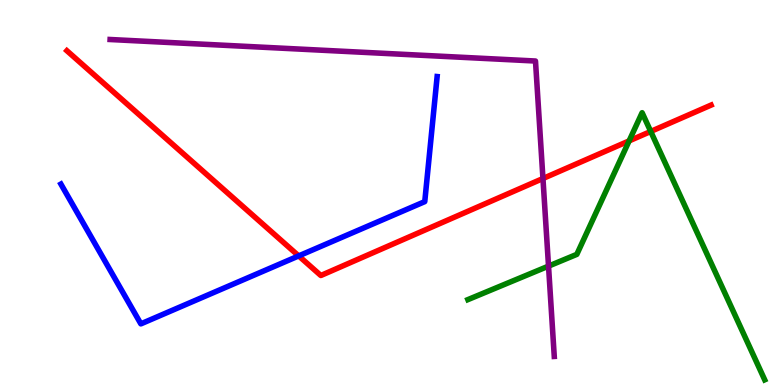[{'lines': ['blue', 'red'], 'intersections': [{'x': 3.85, 'y': 3.35}]}, {'lines': ['green', 'red'], 'intersections': [{'x': 8.12, 'y': 6.34}, {'x': 8.4, 'y': 6.59}]}, {'lines': ['purple', 'red'], 'intersections': [{'x': 7.01, 'y': 5.36}]}, {'lines': ['blue', 'green'], 'intersections': []}, {'lines': ['blue', 'purple'], 'intersections': []}, {'lines': ['green', 'purple'], 'intersections': [{'x': 7.08, 'y': 3.09}]}]